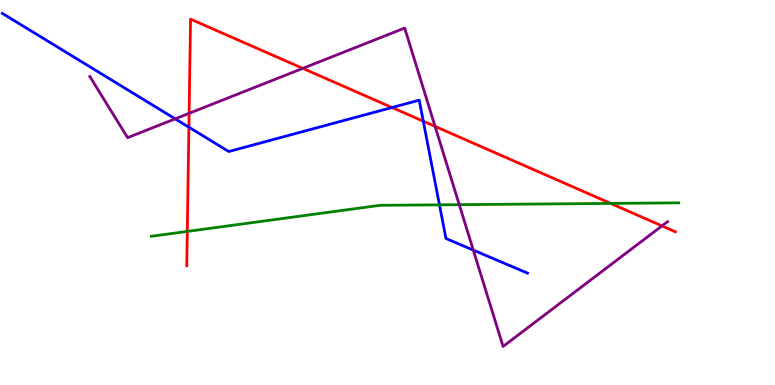[{'lines': ['blue', 'red'], 'intersections': [{'x': 2.44, 'y': 6.7}, {'x': 5.06, 'y': 7.21}, {'x': 5.46, 'y': 6.85}]}, {'lines': ['green', 'red'], 'intersections': [{'x': 2.42, 'y': 3.99}, {'x': 7.88, 'y': 4.72}]}, {'lines': ['purple', 'red'], 'intersections': [{'x': 2.44, 'y': 7.06}, {'x': 3.91, 'y': 8.22}, {'x': 5.61, 'y': 6.72}, {'x': 8.54, 'y': 4.13}]}, {'lines': ['blue', 'green'], 'intersections': [{'x': 5.67, 'y': 4.68}]}, {'lines': ['blue', 'purple'], 'intersections': [{'x': 2.26, 'y': 6.91}, {'x': 6.11, 'y': 3.5}]}, {'lines': ['green', 'purple'], 'intersections': [{'x': 5.93, 'y': 4.68}]}]